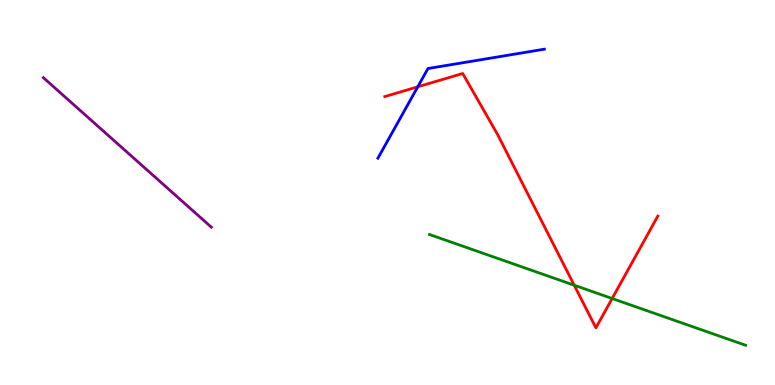[{'lines': ['blue', 'red'], 'intersections': [{'x': 5.39, 'y': 7.75}]}, {'lines': ['green', 'red'], 'intersections': [{'x': 7.41, 'y': 2.59}, {'x': 7.9, 'y': 2.25}]}, {'lines': ['purple', 'red'], 'intersections': []}, {'lines': ['blue', 'green'], 'intersections': []}, {'lines': ['blue', 'purple'], 'intersections': []}, {'lines': ['green', 'purple'], 'intersections': []}]